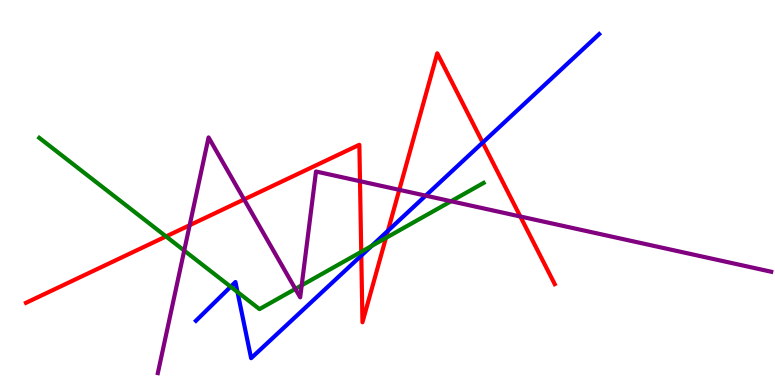[{'lines': ['blue', 'red'], 'intersections': [{'x': 4.66, 'y': 3.36}, {'x': 5.01, 'y': 4.0}, {'x': 6.23, 'y': 6.3}]}, {'lines': ['green', 'red'], 'intersections': [{'x': 2.14, 'y': 3.86}, {'x': 4.66, 'y': 3.46}, {'x': 4.98, 'y': 3.82}]}, {'lines': ['purple', 'red'], 'intersections': [{'x': 2.45, 'y': 4.15}, {'x': 3.15, 'y': 4.82}, {'x': 4.65, 'y': 5.29}, {'x': 5.15, 'y': 5.07}, {'x': 6.71, 'y': 4.38}]}, {'lines': ['blue', 'green'], 'intersections': [{'x': 2.98, 'y': 2.55}, {'x': 3.06, 'y': 2.42}, {'x': 4.8, 'y': 3.61}]}, {'lines': ['blue', 'purple'], 'intersections': [{'x': 5.49, 'y': 4.92}]}, {'lines': ['green', 'purple'], 'intersections': [{'x': 2.38, 'y': 3.49}, {'x': 3.81, 'y': 2.5}, {'x': 3.89, 'y': 2.59}, {'x': 5.82, 'y': 4.77}]}]